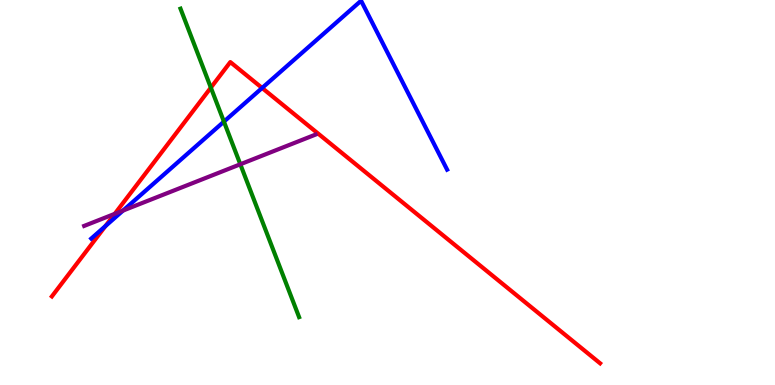[{'lines': ['blue', 'red'], 'intersections': [{'x': 1.36, 'y': 4.13}, {'x': 3.38, 'y': 7.72}]}, {'lines': ['green', 'red'], 'intersections': [{'x': 2.72, 'y': 7.72}]}, {'lines': ['purple', 'red'], 'intersections': [{'x': 1.48, 'y': 4.45}]}, {'lines': ['blue', 'green'], 'intersections': [{'x': 2.89, 'y': 6.84}]}, {'lines': ['blue', 'purple'], 'intersections': [{'x': 1.59, 'y': 4.53}]}, {'lines': ['green', 'purple'], 'intersections': [{'x': 3.1, 'y': 5.73}]}]